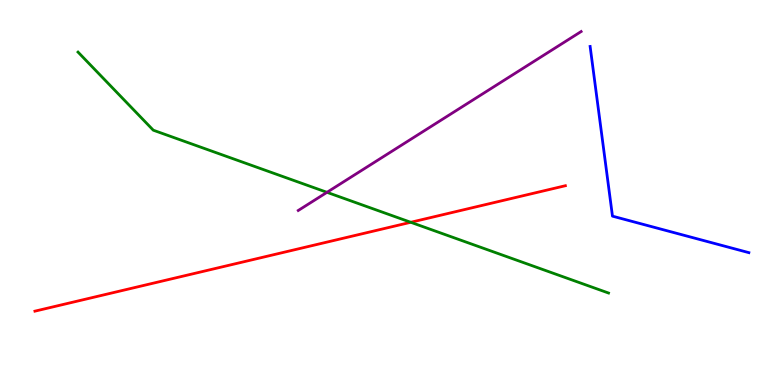[{'lines': ['blue', 'red'], 'intersections': []}, {'lines': ['green', 'red'], 'intersections': [{'x': 5.3, 'y': 4.23}]}, {'lines': ['purple', 'red'], 'intersections': []}, {'lines': ['blue', 'green'], 'intersections': []}, {'lines': ['blue', 'purple'], 'intersections': []}, {'lines': ['green', 'purple'], 'intersections': [{'x': 4.22, 'y': 5.0}]}]